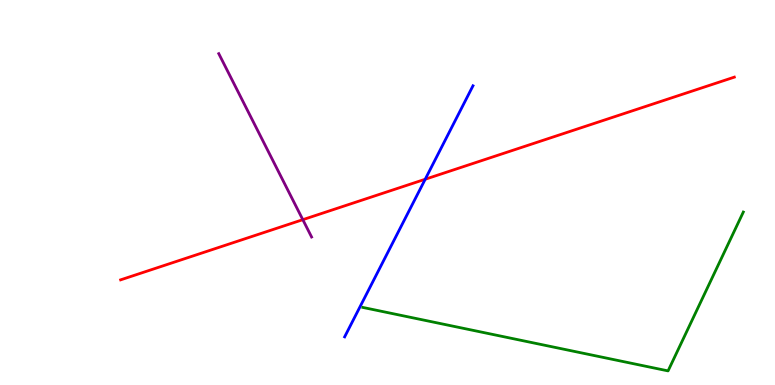[{'lines': ['blue', 'red'], 'intersections': [{'x': 5.49, 'y': 5.34}]}, {'lines': ['green', 'red'], 'intersections': []}, {'lines': ['purple', 'red'], 'intersections': [{'x': 3.91, 'y': 4.29}]}, {'lines': ['blue', 'green'], 'intersections': []}, {'lines': ['blue', 'purple'], 'intersections': []}, {'lines': ['green', 'purple'], 'intersections': []}]